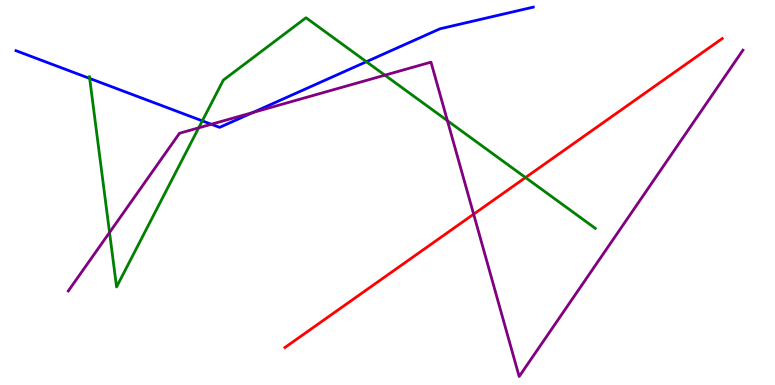[{'lines': ['blue', 'red'], 'intersections': []}, {'lines': ['green', 'red'], 'intersections': [{'x': 6.78, 'y': 5.39}]}, {'lines': ['purple', 'red'], 'intersections': [{'x': 6.11, 'y': 4.44}]}, {'lines': ['blue', 'green'], 'intersections': [{'x': 1.16, 'y': 7.96}, {'x': 2.61, 'y': 6.86}, {'x': 4.73, 'y': 8.4}]}, {'lines': ['blue', 'purple'], 'intersections': [{'x': 2.73, 'y': 6.77}, {'x': 3.26, 'y': 7.08}]}, {'lines': ['green', 'purple'], 'intersections': [{'x': 1.41, 'y': 3.96}, {'x': 2.56, 'y': 6.68}, {'x': 4.97, 'y': 8.05}, {'x': 5.77, 'y': 6.87}]}]